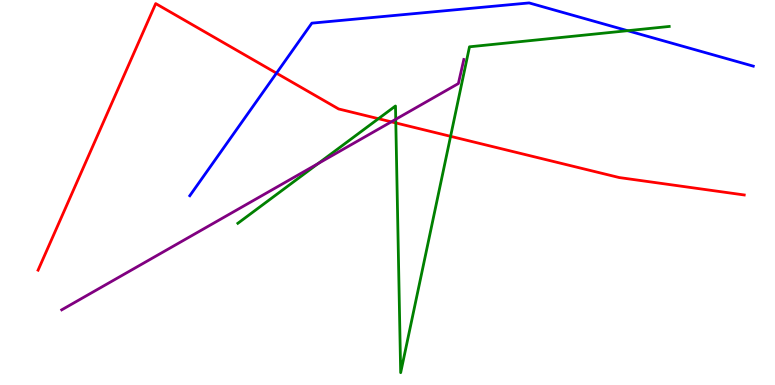[{'lines': ['blue', 'red'], 'intersections': [{'x': 3.57, 'y': 8.1}]}, {'lines': ['green', 'red'], 'intersections': [{'x': 4.88, 'y': 6.92}, {'x': 5.11, 'y': 6.81}, {'x': 5.81, 'y': 6.46}]}, {'lines': ['purple', 'red'], 'intersections': [{'x': 5.05, 'y': 6.84}]}, {'lines': ['blue', 'green'], 'intersections': [{'x': 8.1, 'y': 9.2}]}, {'lines': ['blue', 'purple'], 'intersections': []}, {'lines': ['green', 'purple'], 'intersections': [{'x': 4.1, 'y': 5.75}, {'x': 5.11, 'y': 6.9}]}]